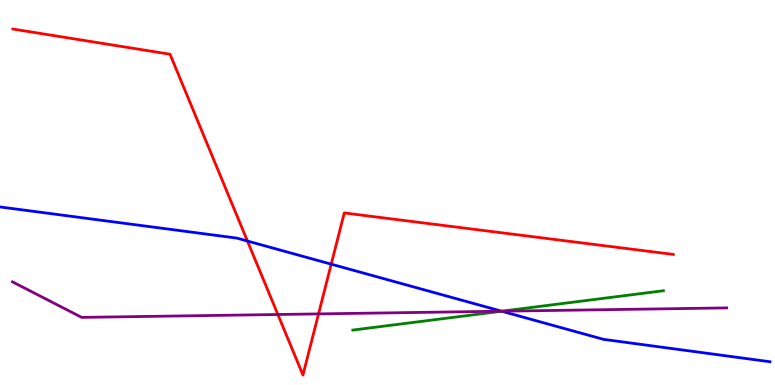[{'lines': ['blue', 'red'], 'intersections': [{'x': 3.19, 'y': 3.74}, {'x': 4.27, 'y': 3.14}]}, {'lines': ['green', 'red'], 'intersections': []}, {'lines': ['purple', 'red'], 'intersections': [{'x': 3.59, 'y': 1.83}, {'x': 4.11, 'y': 1.85}]}, {'lines': ['blue', 'green'], 'intersections': [{'x': 6.47, 'y': 1.92}]}, {'lines': ['blue', 'purple'], 'intersections': [{'x': 6.47, 'y': 1.92}]}, {'lines': ['green', 'purple'], 'intersections': [{'x': 6.47, 'y': 1.92}]}]